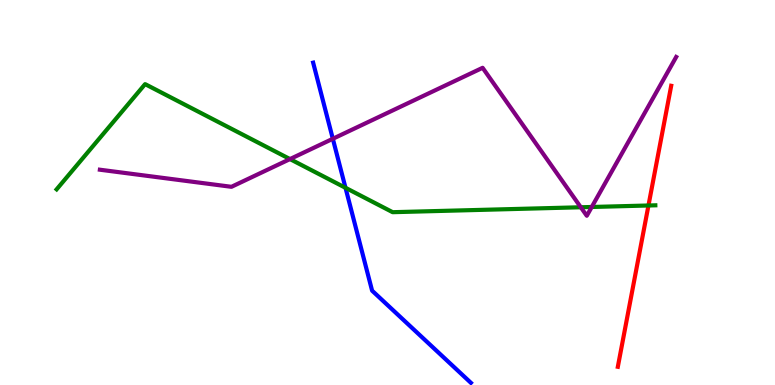[{'lines': ['blue', 'red'], 'intersections': []}, {'lines': ['green', 'red'], 'intersections': [{'x': 8.37, 'y': 4.66}]}, {'lines': ['purple', 'red'], 'intersections': []}, {'lines': ['blue', 'green'], 'intersections': [{'x': 4.46, 'y': 5.12}]}, {'lines': ['blue', 'purple'], 'intersections': [{'x': 4.29, 'y': 6.4}]}, {'lines': ['green', 'purple'], 'intersections': [{'x': 3.74, 'y': 5.87}, {'x': 7.49, 'y': 4.62}, {'x': 7.64, 'y': 4.62}]}]